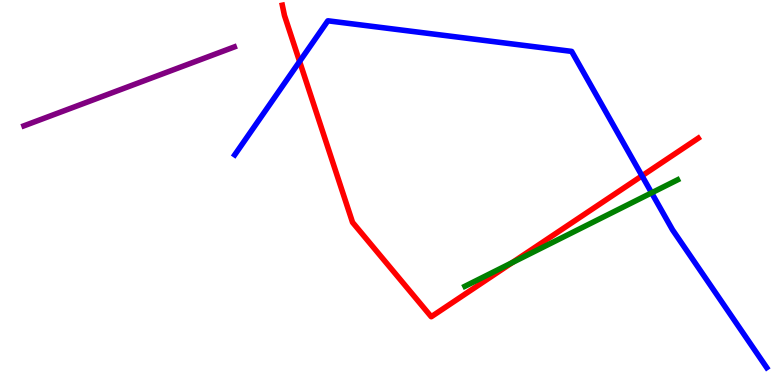[{'lines': ['blue', 'red'], 'intersections': [{'x': 3.87, 'y': 8.4}, {'x': 8.28, 'y': 5.43}]}, {'lines': ['green', 'red'], 'intersections': [{'x': 6.61, 'y': 3.18}]}, {'lines': ['purple', 'red'], 'intersections': []}, {'lines': ['blue', 'green'], 'intersections': [{'x': 8.41, 'y': 4.99}]}, {'lines': ['blue', 'purple'], 'intersections': []}, {'lines': ['green', 'purple'], 'intersections': []}]